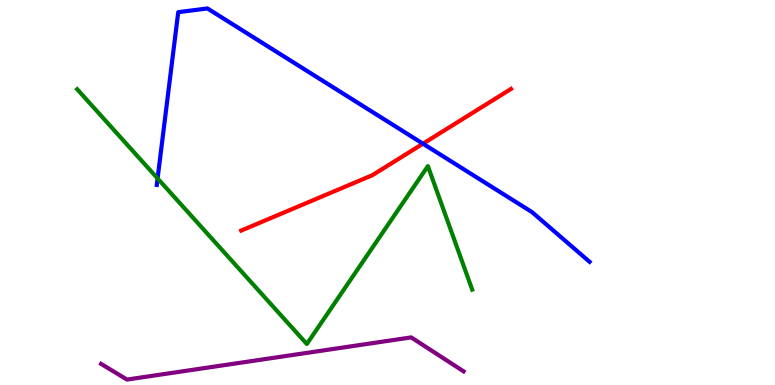[{'lines': ['blue', 'red'], 'intersections': [{'x': 5.46, 'y': 6.27}]}, {'lines': ['green', 'red'], 'intersections': []}, {'lines': ['purple', 'red'], 'intersections': []}, {'lines': ['blue', 'green'], 'intersections': [{'x': 2.03, 'y': 5.37}]}, {'lines': ['blue', 'purple'], 'intersections': []}, {'lines': ['green', 'purple'], 'intersections': []}]